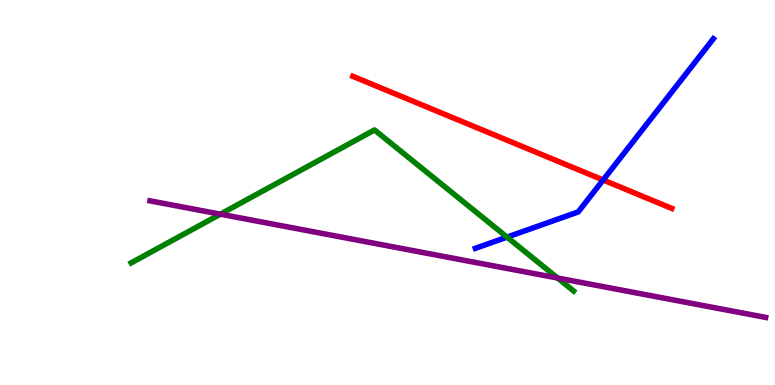[{'lines': ['blue', 'red'], 'intersections': [{'x': 7.78, 'y': 5.32}]}, {'lines': ['green', 'red'], 'intersections': []}, {'lines': ['purple', 'red'], 'intersections': []}, {'lines': ['blue', 'green'], 'intersections': [{'x': 6.54, 'y': 3.84}]}, {'lines': ['blue', 'purple'], 'intersections': []}, {'lines': ['green', 'purple'], 'intersections': [{'x': 2.84, 'y': 4.44}, {'x': 7.19, 'y': 2.78}]}]